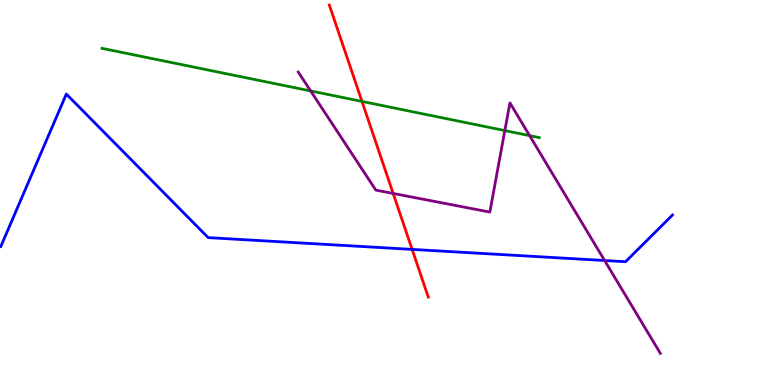[{'lines': ['blue', 'red'], 'intersections': [{'x': 5.32, 'y': 3.52}]}, {'lines': ['green', 'red'], 'intersections': [{'x': 4.67, 'y': 7.37}]}, {'lines': ['purple', 'red'], 'intersections': [{'x': 5.07, 'y': 4.98}]}, {'lines': ['blue', 'green'], 'intersections': []}, {'lines': ['blue', 'purple'], 'intersections': [{'x': 7.8, 'y': 3.23}]}, {'lines': ['green', 'purple'], 'intersections': [{'x': 4.01, 'y': 7.64}, {'x': 6.51, 'y': 6.61}, {'x': 6.83, 'y': 6.48}]}]